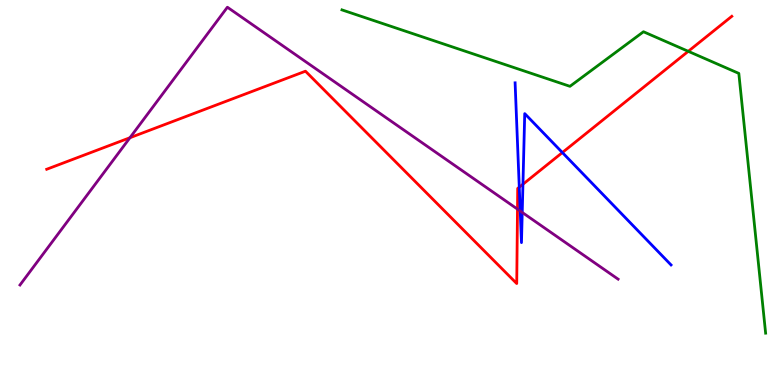[{'lines': ['blue', 'red'], 'intersections': [{'x': 6.7, 'y': 5.14}, {'x': 6.75, 'y': 5.21}, {'x': 7.26, 'y': 6.04}]}, {'lines': ['green', 'red'], 'intersections': [{'x': 8.88, 'y': 8.67}]}, {'lines': ['purple', 'red'], 'intersections': [{'x': 1.68, 'y': 6.42}, {'x': 6.68, 'y': 4.57}]}, {'lines': ['blue', 'green'], 'intersections': []}, {'lines': ['blue', 'purple'], 'intersections': [{'x': 6.71, 'y': 4.52}, {'x': 6.74, 'y': 4.48}]}, {'lines': ['green', 'purple'], 'intersections': []}]